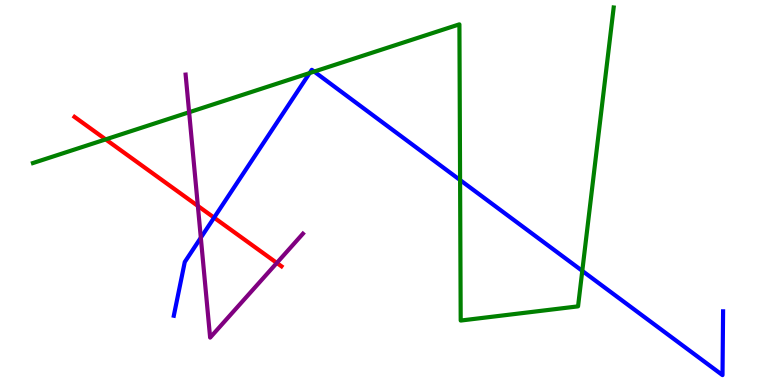[{'lines': ['blue', 'red'], 'intersections': [{'x': 2.76, 'y': 4.35}]}, {'lines': ['green', 'red'], 'intersections': [{'x': 1.36, 'y': 6.38}]}, {'lines': ['purple', 'red'], 'intersections': [{'x': 2.55, 'y': 4.65}, {'x': 3.57, 'y': 3.17}]}, {'lines': ['blue', 'green'], 'intersections': [{'x': 4.0, 'y': 8.1}, {'x': 4.05, 'y': 8.14}, {'x': 5.94, 'y': 5.32}, {'x': 7.51, 'y': 2.96}]}, {'lines': ['blue', 'purple'], 'intersections': [{'x': 2.59, 'y': 3.83}]}, {'lines': ['green', 'purple'], 'intersections': [{'x': 2.44, 'y': 7.08}]}]